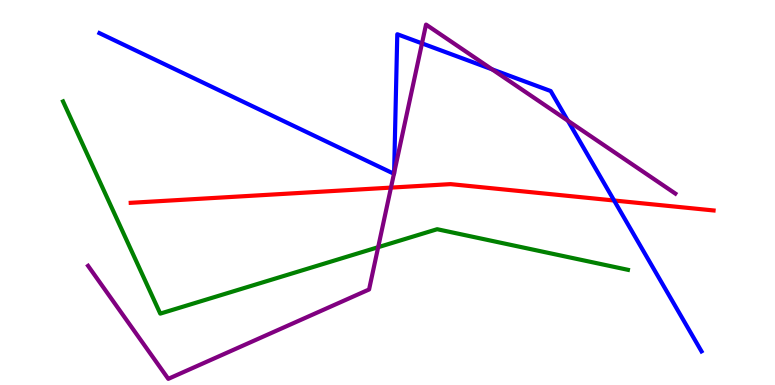[{'lines': ['blue', 'red'], 'intersections': [{'x': 7.92, 'y': 4.79}]}, {'lines': ['green', 'red'], 'intersections': []}, {'lines': ['purple', 'red'], 'intersections': [{'x': 5.04, 'y': 5.13}]}, {'lines': ['blue', 'green'], 'intersections': []}, {'lines': ['blue', 'purple'], 'intersections': [{'x': 5.08, 'y': 5.49}, {'x': 5.09, 'y': 5.51}, {'x': 5.44, 'y': 8.87}, {'x': 6.35, 'y': 8.2}, {'x': 7.33, 'y': 6.86}]}, {'lines': ['green', 'purple'], 'intersections': [{'x': 4.88, 'y': 3.58}]}]